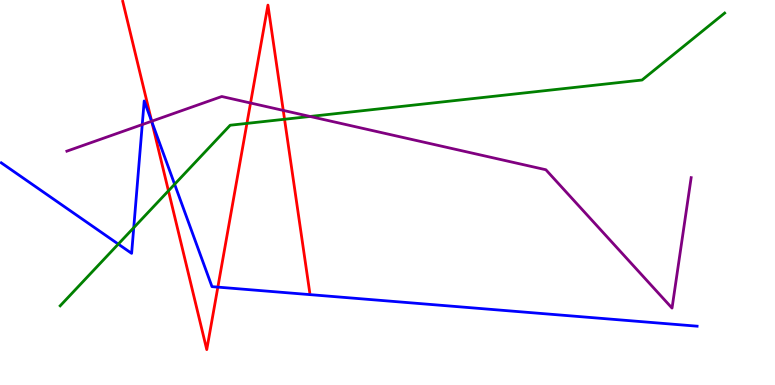[{'lines': ['blue', 'red'], 'intersections': [{'x': 1.96, 'y': 6.84}, {'x': 2.81, 'y': 2.54}]}, {'lines': ['green', 'red'], 'intersections': [{'x': 2.17, 'y': 5.04}, {'x': 3.19, 'y': 6.79}, {'x': 3.67, 'y': 6.9}]}, {'lines': ['purple', 'red'], 'intersections': [{'x': 1.96, 'y': 6.85}, {'x': 3.23, 'y': 7.32}, {'x': 3.65, 'y': 7.13}]}, {'lines': ['blue', 'green'], 'intersections': [{'x': 1.53, 'y': 3.66}, {'x': 1.73, 'y': 4.09}, {'x': 2.25, 'y': 5.21}]}, {'lines': ['blue', 'purple'], 'intersections': [{'x': 1.84, 'y': 6.76}, {'x': 1.96, 'y': 6.85}]}, {'lines': ['green', 'purple'], 'intersections': [{'x': 4.0, 'y': 6.97}]}]